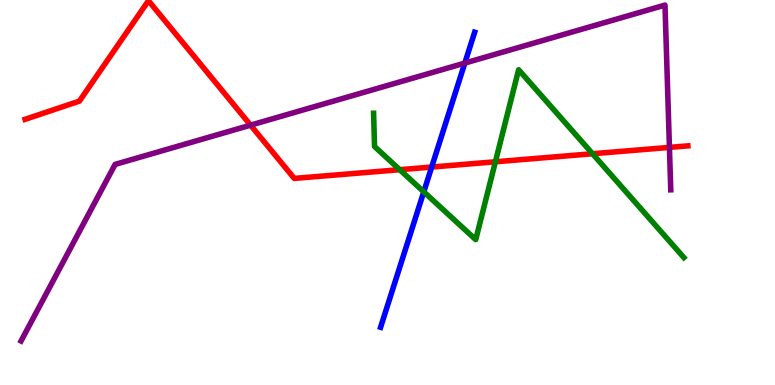[{'lines': ['blue', 'red'], 'intersections': [{'x': 5.57, 'y': 5.66}]}, {'lines': ['green', 'red'], 'intersections': [{'x': 5.16, 'y': 5.59}, {'x': 6.39, 'y': 5.8}, {'x': 7.65, 'y': 6.01}]}, {'lines': ['purple', 'red'], 'intersections': [{'x': 3.23, 'y': 6.75}, {'x': 8.64, 'y': 6.17}]}, {'lines': ['blue', 'green'], 'intersections': [{'x': 5.47, 'y': 5.02}]}, {'lines': ['blue', 'purple'], 'intersections': [{'x': 6.0, 'y': 8.36}]}, {'lines': ['green', 'purple'], 'intersections': []}]